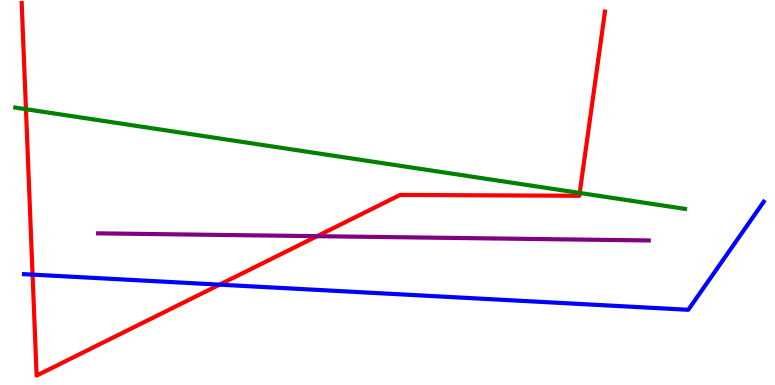[{'lines': ['blue', 'red'], 'intersections': [{'x': 0.42, 'y': 2.87}, {'x': 2.83, 'y': 2.61}]}, {'lines': ['green', 'red'], 'intersections': [{'x': 0.335, 'y': 7.16}, {'x': 7.48, 'y': 4.99}]}, {'lines': ['purple', 'red'], 'intersections': [{'x': 4.09, 'y': 3.87}]}, {'lines': ['blue', 'green'], 'intersections': []}, {'lines': ['blue', 'purple'], 'intersections': []}, {'lines': ['green', 'purple'], 'intersections': []}]